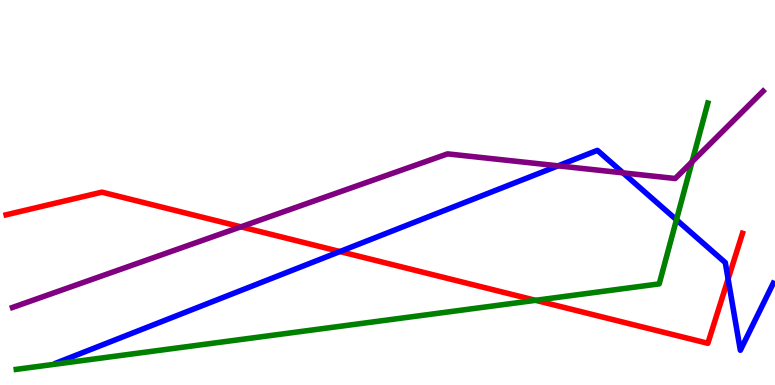[{'lines': ['blue', 'red'], 'intersections': [{'x': 4.39, 'y': 3.47}, {'x': 9.39, 'y': 2.75}]}, {'lines': ['green', 'red'], 'intersections': [{'x': 6.91, 'y': 2.2}]}, {'lines': ['purple', 'red'], 'intersections': [{'x': 3.11, 'y': 4.11}]}, {'lines': ['blue', 'green'], 'intersections': [{'x': 8.73, 'y': 4.29}]}, {'lines': ['blue', 'purple'], 'intersections': [{'x': 7.2, 'y': 5.69}, {'x': 8.04, 'y': 5.51}]}, {'lines': ['green', 'purple'], 'intersections': [{'x': 8.93, 'y': 5.8}]}]